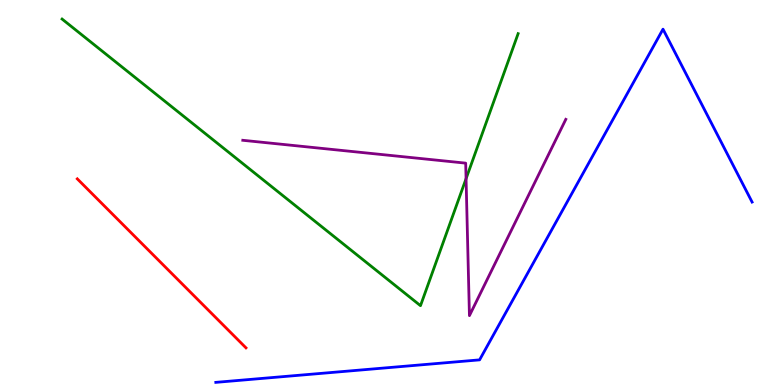[{'lines': ['blue', 'red'], 'intersections': []}, {'lines': ['green', 'red'], 'intersections': []}, {'lines': ['purple', 'red'], 'intersections': []}, {'lines': ['blue', 'green'], 'intersections': []}, {'lines': ['blue', 'purple'], 'intersections': []}, {'lines': ['green', 'purple'], 'intersections': [{'x': 6.01, 'y': 5.36}]}]